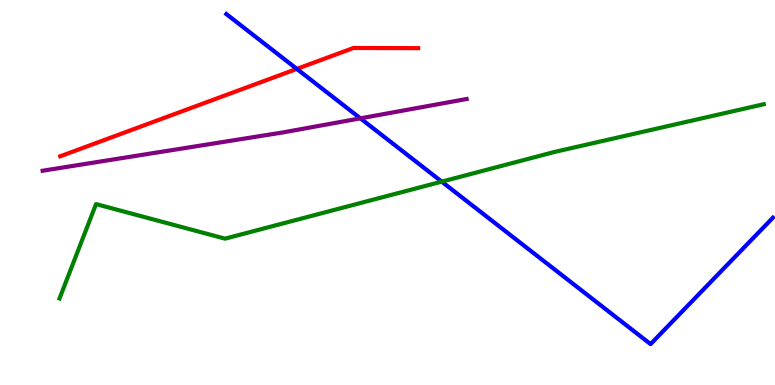[{'lines': ['blue', 'red'], 'intersections': [{'x': 3.83, 'y': 8.21}]}, {'lines': ['green', 'red'], 'intersections': []}, {'lines': ['purple', 'red'], 'intersections': []}, {'lines': ['blue', 'green'], 'intersections': [{'x': 5.7, 'y': 5.28}]}, {'lines': ['blue', 'purple'], 'intersections': [{'x': 4.65, 'y': 6.93}]}, {'lines': ['green', 'purple'], 'intersections': []}]